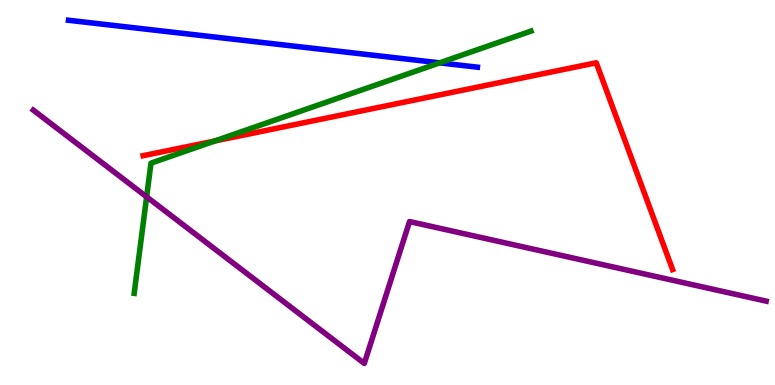[{'lines': ['blue', 'red'], 'intersections': []}, {'lines': ['green', 'red'], 'intersections': [{'x': 2.77, 'y': 6.34}]}, {'lines': ['purple', 'red'], 'intersections': []}, {'lines': ['blue', 'green'], 'intersections': [{'x': 5.67, 'y': 8.37}]}, {'lines': ['blue', 'purple'], 'intersections': []}, {'lines': ['green', 'purple'], 'intersections': [{'x': 1.89, 'y': 4.89}]}]